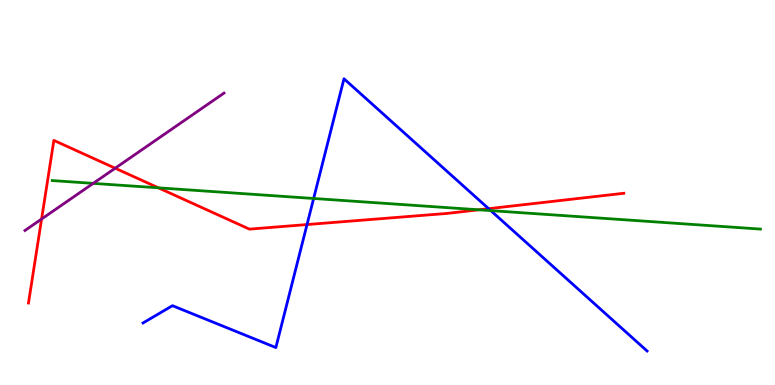[{'lines': ['blue', 'red'], 'intersections': [{'x': 3.96, 'y': 4.17}, {'x': 6.3, 'y': 4.58}]}, {'lines': ['green', 'red'], 'intersections': [{'x': 2.04, 'y': 5.12}, {'x': 6.18, 'y': 4.55}]}, {'lines': ['purple', 'red'], 'intersections': [{'x': 0.537, 'y': 4.31}, {'x': 1.49, 'y': 5.63}]}, {'lines': ['blue', 'green'], 'intersections': [{'x': 4.05, 'y': 4.84}, {'x': 6.33, 'y': 4.53}]}, {'lines': ['blue', 'purple'], 'intersections': []}, {'lines': ['green', 'purple'], 'intersections': [{'x': 1.2, 'y': 5.24}]}]